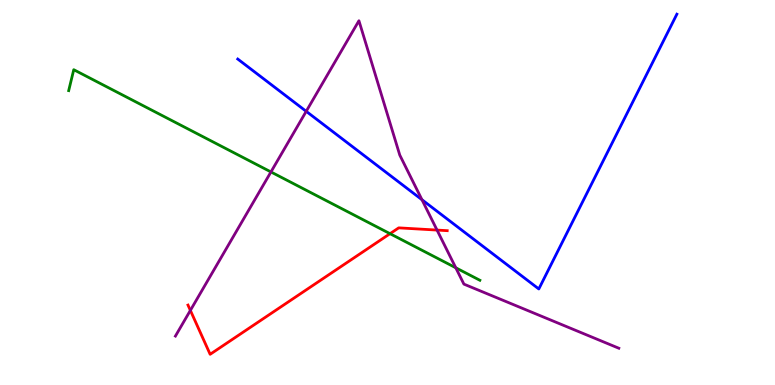[{'lines': ['blue', 'red'], 'intersections': []}, {'lines': ['green', 'red'], 'intersections': [{'x': 5.03, 'y': 3.93}]}, {'lines': ['purple', 'red'], 'intersections': [{'x': 2.46, 'y': 1.94}, {'x': 5.64, 'y': 4.02}]}, {'lines': ['blue', 'green'], 'intersections': []}, {'lines': ['blue', 'purple'], 'intersections': [{'x': 3.95, 'y': 7.11}, {'x': 5.44, 'y': 4.81}]}, {'lines': ['green', 'purple'], 'intersections': [{'x': 3.5, 'y': 5.53}, {'x': 5.88, 'y': 3.04}]}]